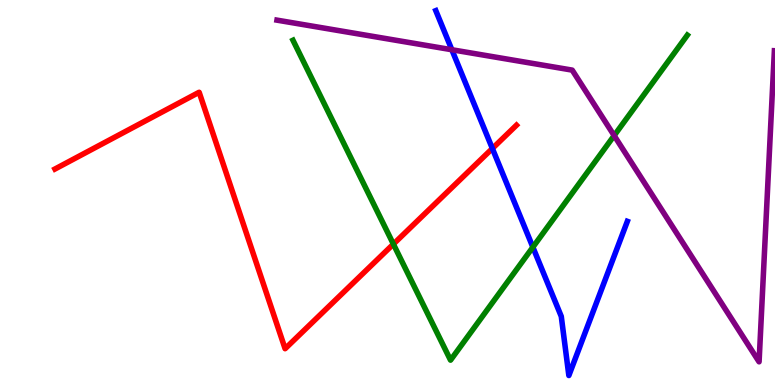[{'lines': ['blue', 'red'], 'intersections': [{'x': 6.35, 'y': 6.14}]}, {'lines': ['green', 'red'], 'intersections': [{'x': 5.08, 'y': 3.66}]}, {'lines': ['purple', 'red'], 'intersections': []}, {'lines': ['blue', 'green'], 'intersections': [{'x': 6.88, 'y': 3.58}]}, {'lines': ['blue', 'purple'], 'intersections': [{'x': 5.83, 'y': 8.71}]}, {'lines': ['green', 'purple'], 'intersections': [{'x': 7.92, 'y': 6.48}]}]